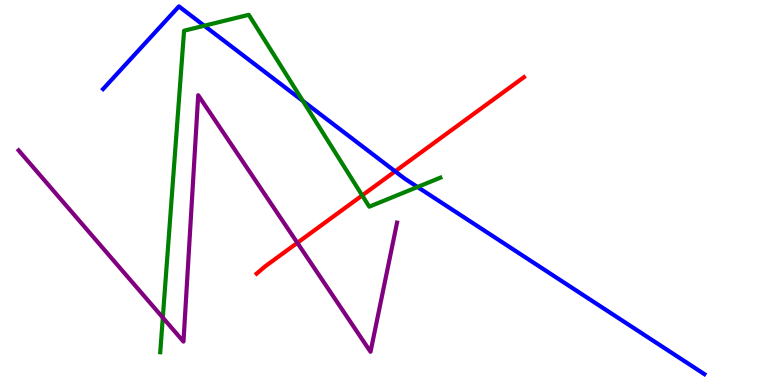[{'lines': ['blue', 'red'], 'intersections': [{'x': 5.1, 'y': 5.55}]}, {'lines': ['green', 'red'], 'intersections': [{'x': 4.67, 'y': 4.92}]}, {'lines': ['purple', 'red'], 'intersections': [{'x': 3.84, 'y': 3.69}]}, {'lines': ['blue', 'green'], 'intersections': [{'x': 2.64, 'y': 9.33}, {'x': 3.91, 'y': 7.38}, {'x': 5.39, 'y': 5.14}]}, {'lines': ['blue', 'purple'], 'intersections': []}, {'lines': ['green', 'purple'], 'intersections': [{'x': 2.1, 'y': 1.75}]}]